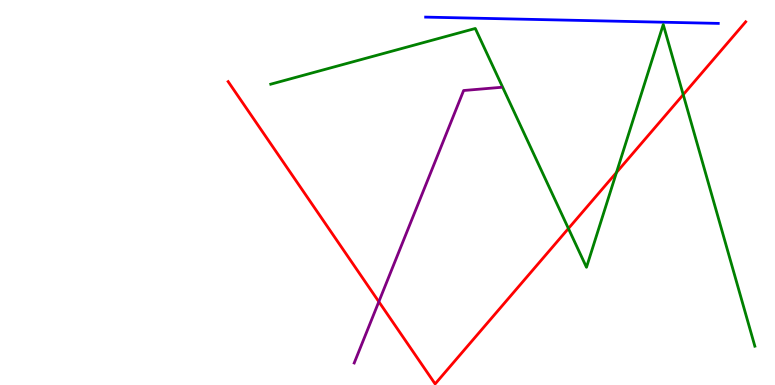[{'lines': ['blue', 'red'], 'intersections': []}, {'lines': ['green', 'red'], 'intersections': [{'x': 7.33, 'y': 4.06}, {'x': 7.95, 'y': 5.52}, {'x': 8.82, 'y': 7.54}]}, {'lines': ['purple', 'red'], 'intersections': [{'x': 4.89, 'y': 2.16}]}, {'lines': ['blue', 'green'], 'intersections': []}, {'lines': ['blue', 'purple'], 'intersections': []}, {'lines': ['green', 'purple'], 'intersections': []}]